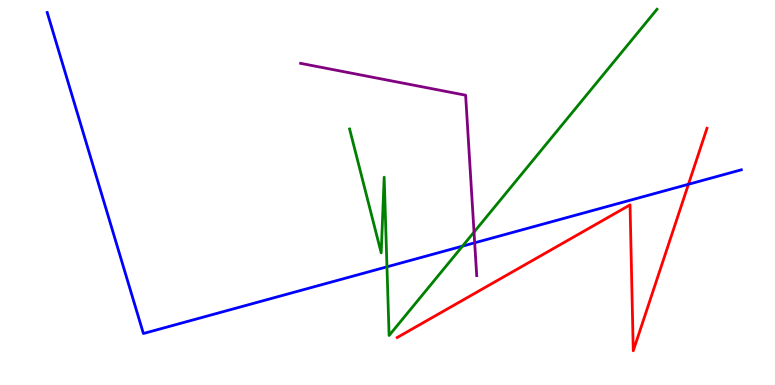[{'lines': ['blue', 'red'], 'intersections': [{'x': 8.88, 'y': 5.21}]}, {'lines': ['green', 'red'], 'intersections': []}, {'lines': ['purple', 'red'], 'intersections': []}, {'lines': ['blue', 'green'], 'intersections': [{'x': 4.99, 'y': 3.07}, {'x': 5.97, 'y': 3.61}]}, {'lines': ['blue', 'purple'], 'intersections': [{'x': 6.13, 'y': 3.69}]}, {'lines': ['green', 'purple'], 'intersections': [{'x': 6.12, 'y': 3.97}]}]